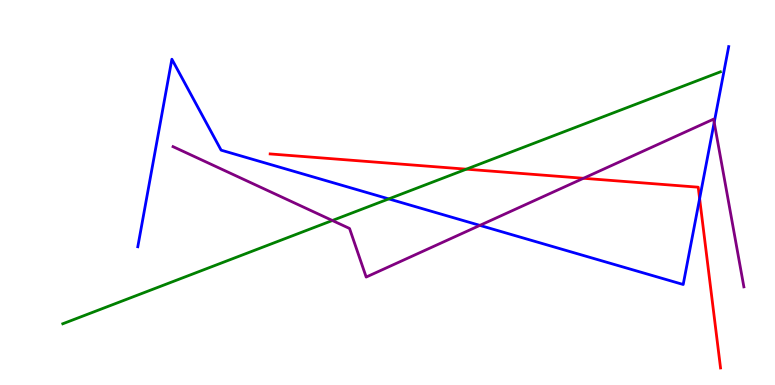[{'lines': ['blue', 'red'], 'intersections': [{'x': 9.03, 'y': 4.84}]}, {'lines': ['green', 'red'], 'intersections': [{'x': 6.02, 'y': 5.61}]}, {'lines': ['purple', 'red'], 'intersections': [{'x': 7.53, 'y': 5.37}]}, {'lines': ['blue', 'green'], 'intersections': [{'x': 5.02, 'y': 4.83}]}, {'lines': ['blue', 'purple'], 'intersections': [{'x': 6.19, 'y': 4.15}, {'x': 9.22, 'y': 6.82}]}, {'lines': ['green', 'purple'], 'intersections': [{'x': 4.29, 'y': 4.27}]}]